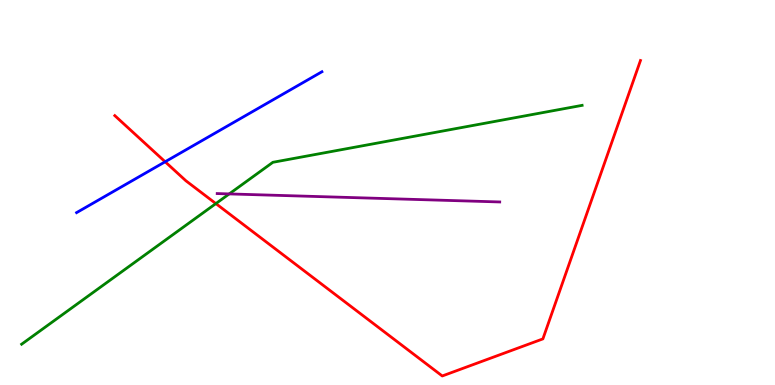[{'lines': ['blue', 'red'], 'intersections': [{'x': 2.13, 'y': 5.8}]}, {'lines': ['green', 'red'], 'intersections': [{'x': 2.79, 'y': 4.71}]}, {'lines': ['purple', 'red'], 'intersections': []}, {'lines': ['blue', 'green'], 'intersections': []}, {'lines': ['blue', 'purple'], 'intersections': []}, {'lines': ['green', 'purple'], 'intersections': [{'x': 2.96, 'y': 4.96}]}]